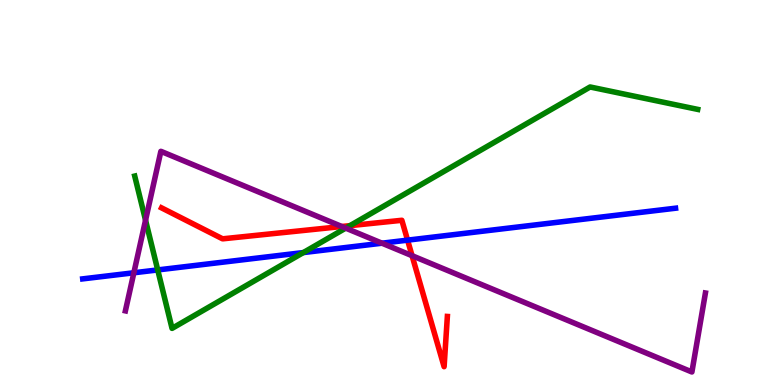[{'lines': ['blue', 'red'], 'intersections': [{'x': 5.26, 'y': 3.76}]}, {'lines': ['green', 'red'], 'intersections': [{'x': 4.52, 'y': 4.14}]}, {'lines': ['purple', 'red'], 'intersections': [{'x': 4.41, 'y': 4.12}, {'x': 5.32, 'y': 3.36}]}, {'lines': ['blue', 'green'], 'intersections': [{'x': 2.04, 'y': 2.99}, {'x': 3.91, 'y': 3.44}]}, {'lines': ['blue', 'purple'], 'intersections': [{'x': 1.73, 'y': 2.91}, {'x': 4.93, 'y': 3.68}]}, {'lines': ['green', 'purple'], 'intersections': [{'x': 1.88, 'y': 4.28}, {'x': 4.46, 'y': 4.07}]}]